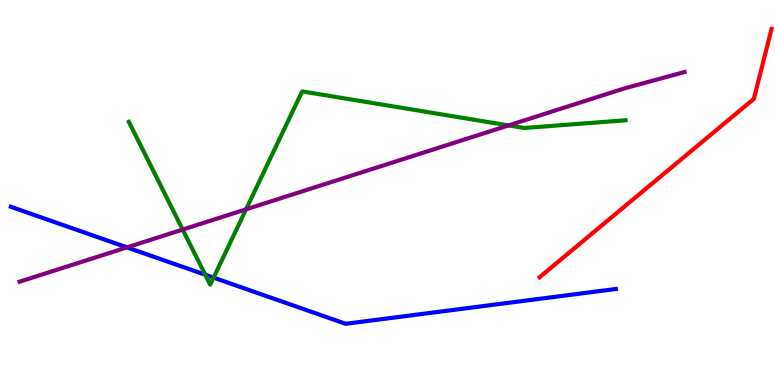[{'lines': ['blue', 'red'], 'intersections': []}, {'lines': ['green', 'red'], 'intersections': []}, {'lines': ['purple', 'red'], 'intersections': []}, {'lines': ['blue', 'green'], 'intersections': [{'x': 2.65, 'y': 2.86}, {'x': 2.76, 'y': 2.79}]}, {'lines': ['blue', 'purple'], 'intersections': [{'x': 1.64, 'y': 3.57}]}, {'lines': ['green', 'purple'], 'intersections': [{'x': 2.36, 'y': 4.04}, {'x': 3.18, 'y': 4.56}, {'x': 6.56, 'y': 6.74}]}]